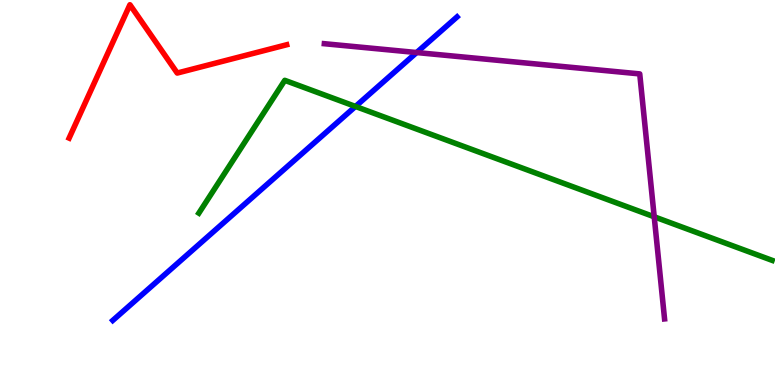[{'lines': ['blue', 'red'], 'intersections': []}, {'lines': ['green', 'red'], 'intersections': []}, {'lines': ['purple', 'red'], 'intersections': []}, {'lines': ['blue', 'green'], 'intersections': [{'x': 4.59, 'y': 7.24}]}, {'lines': ['blue', 'purple'], 'intersections': [{'x': 5.38, 'y': 8.64}]}, {'lines': ['green', 'purple'], 'intersections': [{'x': 8.44, 'y': 4.37}]}]